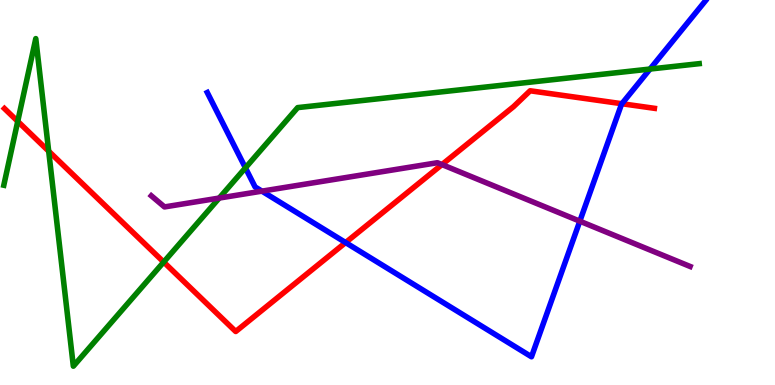[{'lines': ['blue', 'red'], 'intersections': [{'x': 4.46, 'y': 3.7}, {'x': 8.02, 'y': 7.31}]}, {'lines': ['green', 'red'], 'intersections': [{'x': 0.229, 'y': 6.85}, {'x': 0.628, 'y': 6.07}, {'x': 2.11, 'y': 3.19}]}, {'lines': ['purple', 'red'], 'intersections': [{'x': 5.7, 'y': 5.73}]}, {'lines': ['blue', 'green'], 'intersections': [{'x': 3.17, 'y': 5.64}, {'x': 8.39, 'y': 8.21}]}, {'lines': ['blue', 'purple'], 'intersections': [{'x': 3.38, 'y': 5.04}, {'x': 7.48, 'y': 4.26}]}, {'lines': ['green', 'purple'], 'intersections': [{'x': 2.83, 'y': 4.86}]}]